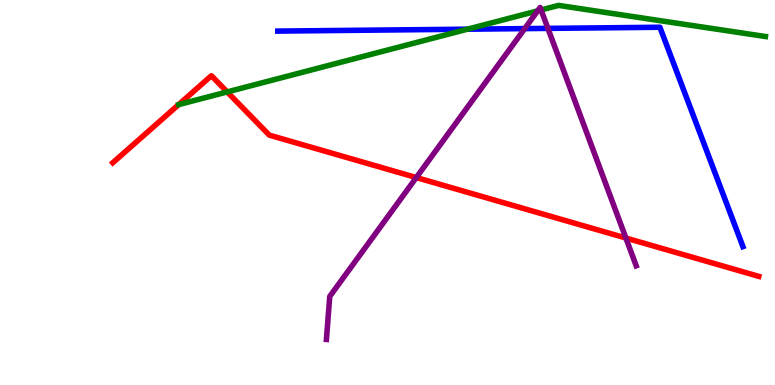[{'lines': ['blue', 'red'], 'intersections': []}, {'lines': ['green', 'red'], 'intersections': [{'x': 2.93, 'y': 7.61}]}, {'lines': ['purple', 'red'], 'intersections': [{'x': 5.37, 'y': 5.39}, {'x': 8.08, 'y': 3.82}]}, {'lines': ['blue', 'green'], 'intersections': [{'x': 6.03, 'y': 9.24}]}, {'lines': ['blue', 'purple'], 'intersections': [{'x': 6.77, 'y': 9.26}, {'x': 7.07, 'y': 9.26}]}, {'lines': ['green', 'purple'], 'intersections': [{'x': 6.94, 'y': 9.72}, {'x': 6.98, 'y': 9.74}]}]